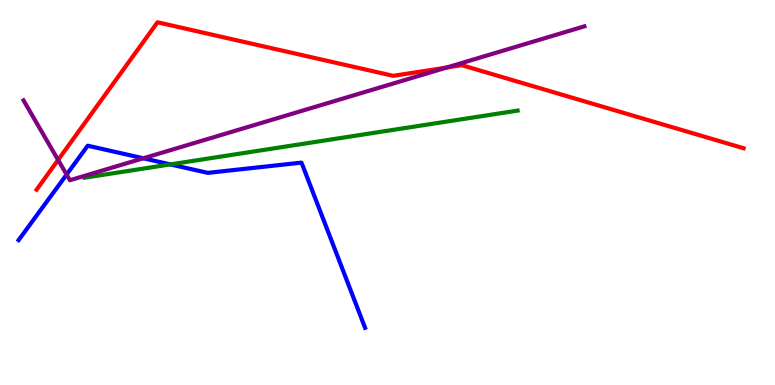[{'lines': ['blue', 'red'], 'intersections': []}, {'lines': ['green', 'red'], 'intersections': []}, {'lines': ['purple', 'red'], 'intersections': [{'x': 0.75, 'y': 5.85}, {'x': 5.76, 'y': 8.25}]}, {'lines': ['blue', 'green'], 'intersections': [{'x': 2.2, 'y': 5.73}]}, {'lines': ['blue', 'purple'], 'intersections': [{'x': 0.859, 'y': 5.47}, {'x': 1.85, 'y': 5.89}]}, {'lines': ['green', 'purple'], 'intersections': []}]